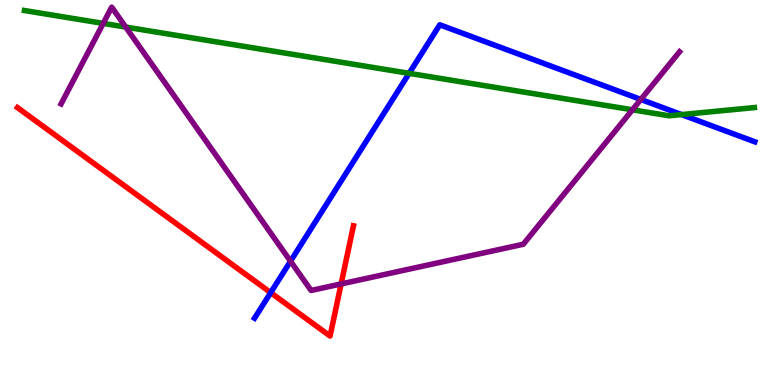[{'lines': ['blue', 'red'], 'intersections': [{'x': 3.49, 'y': 2.4}]}, {'lines': ['green', 'red'], 'intersections': []}, {'lines': ['purple', 'red'], 'intersections': [{'x': 4.4, 'y': 2.62}]}, {'lines': ['blue', 'green'], 'intersections': [{'x': 5.28, 'y': 8.1}, {'x': 8.79, 'y': 7.02}]}, {'lines': ['blue', 'purple'], 'intersections': [{'x': 3.75, 'y': 3.21}, {'x': 8.27, 'y': 7.42}]}, {'lines': ['green', 'purple'], 'intersections': [{'x': 1.33, 'y': 9.39}, {'x': 1.62, 'y': 9.3}, {'x': 8.16, 'y': 7.15}]}]